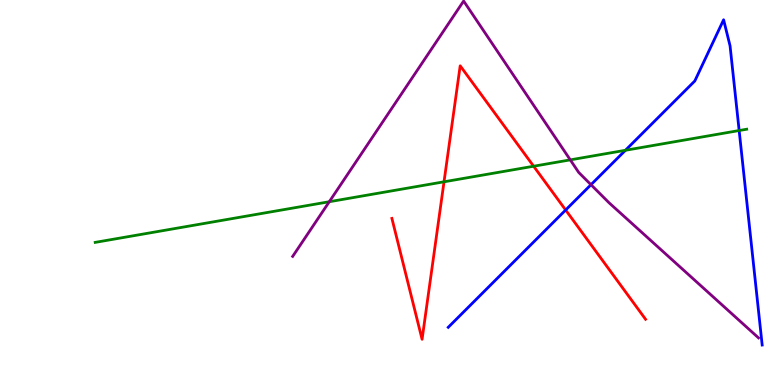[{'lines': ['blue', 'red'], 'intersections': [{'x': 7.3, 'y': 4.55}]}, {'lines': ['green', 'red'], 'intersections': [{'x': 5.73, 'y': 5.28}, {'x': 6.89, 'y': 5.68}]}, {'lines': ['purple', 'red'], 'intersections': []}, {'lines': ['blue', 'green'], 'intersections': [{'x': 8.07, 'y': 6.1}, {'x': 9.54, 'y': 6.61}]}, {'lines': ['blue', 'purple'], 'intersections': [{'x': 7.63, 'y': 5.2}]}, {'lines': ['green', 'purple'], 'intersections': [{'x': 4.25, 'y': 4.76}, {'x': 7.36, 'y': 5.85}]}]